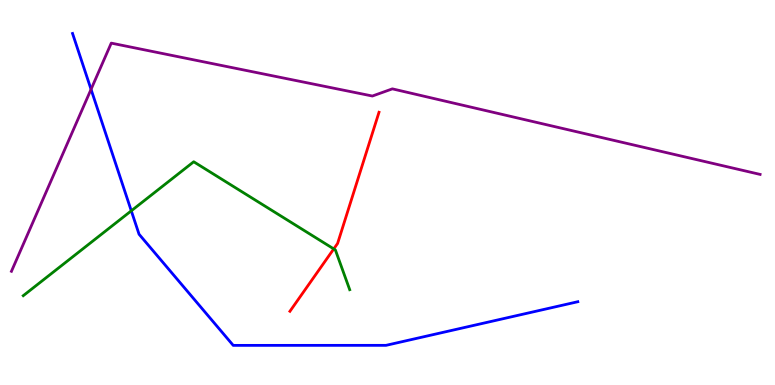[{'lines': ['blue', 'red'], 'intersections': []}, {'lines': ['green', 'red'], 'intersections': [{'x': 4.31, 'y': 3.53}]}, {'lines': ['purple', 'red'], 'intersections': []}, {'lines': ['blue', 'green'], 'intersections': [{'x': 1.69, 'y': 4.52}]}, {'lines': ['blue', 'purple'], 'intersections': [{'x': 1.17, 'y': 7.68}]}, {'lines': ['green', 'purple'], 'intersections': []}]